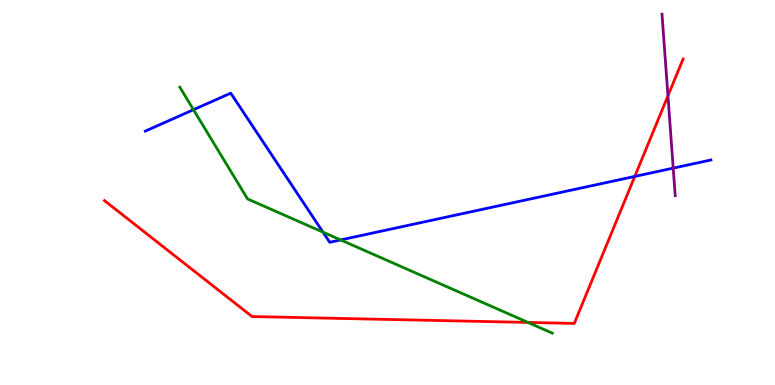[{'lines': ['blue', 'red'], 'intersections': [{'x': 8.19, 'y': 5.42}]}, {'lines': ['green', 'red'], 'intersections': [{'x': 6.81, 'y': 1.63}]}, {'lines': ['purple', 'red'], 'intersections': [{'x': 8.62, 'y': 7.51}]}, {'lines': ['blue', 'green'], 'intersections': [{'x': 2.5, 'y': 7.15}, {'x': 4.17, 'y': 3.97}, {'x': 4.4, 'y': 3.77}]}, {'lines': ['blue', 'purple'], 'intersections': [{'x': 8.69, 'y': 5.63}]}, {'lines': ['green', 'purple'], 'intersections': []}]